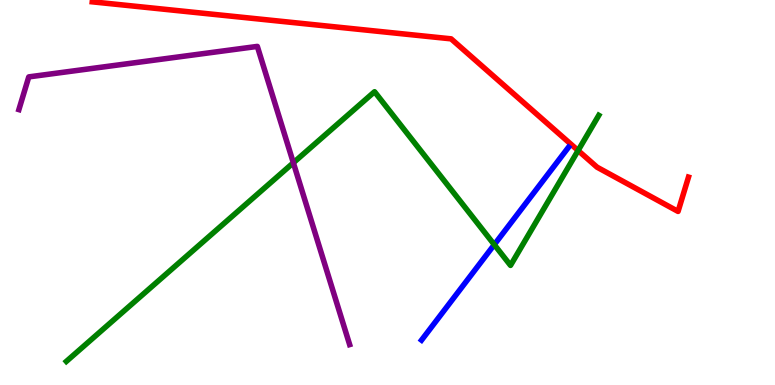[{'lines': ['blue', 'red'], 'intersections': []}, {'lines': ['green', 'red'], 'intersections': [{'x': 7.46, 'y': 6.09}]}, {'lines': ['purple', 'red'], 'intersections': []}, {'lines': ['blue', 'green'], 'intersections': [{'x': 6.38, 'y': 3.65}]}, {'lines': ['blue', 'purple'], 'intersections': []}, {'lines': ['green', 'purple'], 'intersections': [{'x': 3.79, 'y': 5.77}]}]